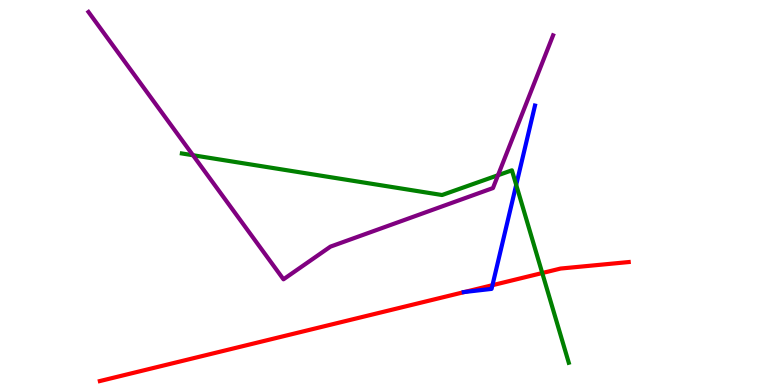[{'lines': ['blue', 'red'], 'intersections': [{'x': 6.0, 'y': 2.42}, {'x': 6.35, 'y': 2.59}]}, {'lines': ['green', 'red'], 'intersections': [{'x': 7.0, 'y': 2.91}]}, {'lines': ['purple', 'red'], 'intersections': []}, {'lines': ['blue', 'green'], 'intersections': [{'x': 6.66, 'y': 5.2}]}, {'lines': ['blue', 'purple'], 'intersections': []}, {'lines': ['green', 'purple'], 'intersections': [{'x': 2.49, 'y': 5.97}, {'x': 6.43, 'y': 5.45}]}]